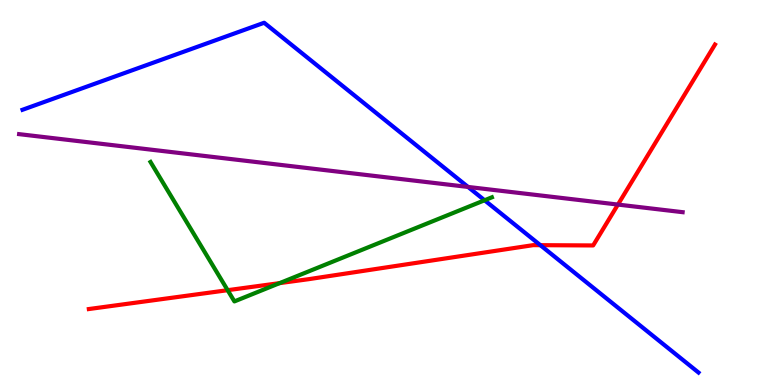[{'lines': ['blue', 'red'], 'intersections': [{'x': 6.97, 'y': 3.63}]}, {'lines': ['green', 'red'], 'intersections': [{'x': 2.94, 'y': 2.46}, {'x': 3.61, 'y': 2.65}]}, {'lines': ['purple', 'red'], 'intersections': [{'x': 7.97, 'y': 4.69}]}, {'lines': ['blue', 'green'], 'intersections': [{'x': 6.25, 'y': 4.8}]}, {'lines': ['blue', 'purple'], 'intersections': [{'x': 6.04, 'y': 5.14}]}, {'lines': ['green', 'purple'], 'intersections': []}]